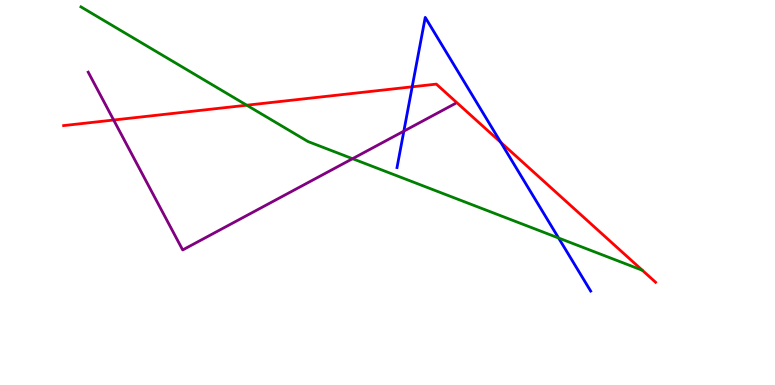[{'lines': ['blue', 'red'], 'intersections': [{'x': 5.32, 'y': 7.75}, {'x': 6.46, 'y': 6.3}]}, {'lines': ['green', 'red'], 'intersections': [{'x': 3.18, 'y': 7.27}]}, {'lines': ['purple', 'red'], 'intersections': [{'x': 1.47, 'y': 6.88}]}, {'lines': ['blue', 'green'], 'intersections': [{'x': 7.21, 'y': 3.82}]}, {'lines': ['blue', 'purple'], 'intersections': [{'x': 5.21, 'y': 6.59}]}, {'lines': ['green', 'purple'], 'intersections': [{'x': 4.55, 'y': 5.88}]}]